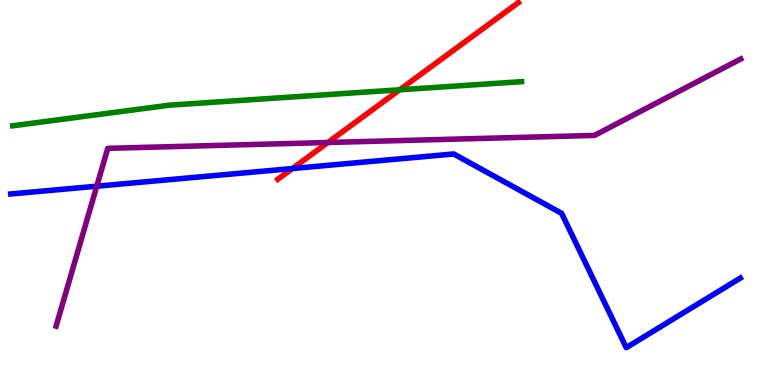[{'lines': ['blue', 'red'], 'intersections': [{'x': 3.77, 'y': 5.62}]}, {'lines': ['green', 'red'], 'intersections': [{'x': 5.16, 'y': 7.67}]}, {'lines': ['purple', 'red'], 'intersections': [{'x': 4.23, 'y': 6.3}]}, {'lines': ['blue', 'green'], 'intersections': []}, {'lines': ['blue', 'purple'], 'intersections': [{'x': 1.25, 'y': 5.16}]}, {'lines': ['green', 'purple'], 'intersections': []}]